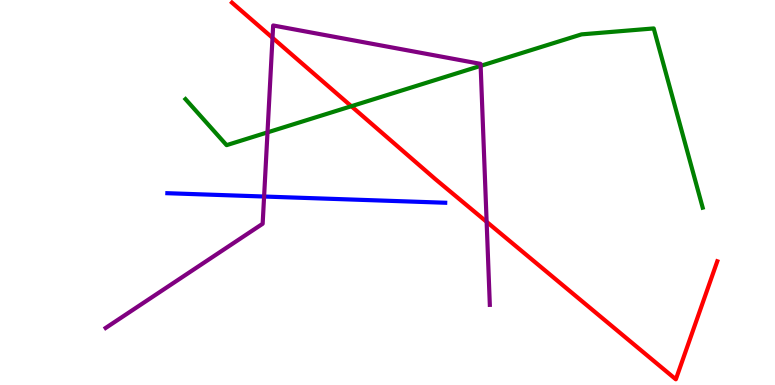[{'lines': ['blue', 'red'], 'intersections': []}, {'lines': ['green', 'red'], 'intersections': [{'x': 4.53, 'y': 7.24}]}, {'lines': ['purple', 'red'], 'intersections': [{'x': 3.52, 'y': 9.02}, {'x': 6.28, 'y': 4.24}]}, {'lines': ['blue', 'green'], 'intersections': []}, {'lines': ['blue', 'purple'], 'intersections': [{'x': 3.41, 'y': 4.9}]}, {'lines': ['green', 'purple'], 'intersections': [{'x': 3.45, 'y': 6.56}, {'x': 6.2, 'y': 8.29}]}]